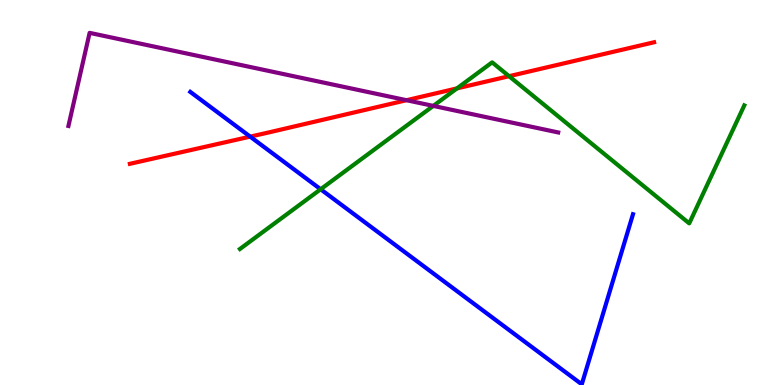[{'lines': ['blue', 'red'], 'intersections': [{'x': 3.23, 'y': 6.45}]}, {'lines': ['green', 'red'], 'intersections': [{'x': 5.9, 'y': 7.7}, {'x': 6.57, 'y': 8.02}]}, {'lines': ['purple', 'red'], 'intersections': [{'x': 5.25, 'y': 7.4}]}, {'lines': ['blue', 'green'], 'intersections': [{'x': 4.14, 'y': 5.08}]}, {'lines': ['blue', 'purple'], 'intersections': []}, {'lines': ['green', 'purple'], 'intersections': [{'x': 5.59, 'y': 7.25}]}]